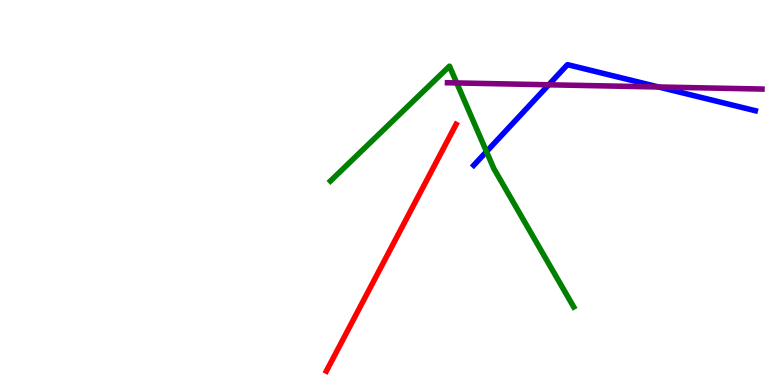[{'lines': ['blue', 'red'], 'intersections': []}, {'lines': ['green', 'red'], 'intersections': []}, {'lines': ['purple', 'red'], 'intersections': []}, {'lines': ['blue', 'green'], 'intersections': [{'x': 6.28, 'y': 6.06}]}, {'lines': ['blue', 'purple'], 'intersections': [{'x': 7.08, 'y': 7.8}, {'x': 8.5, 'y': 7.74}]}, {'lines': ['green', 'purple'], 'intersections': [{'x': 5.89, 'y': 7.85}]}]